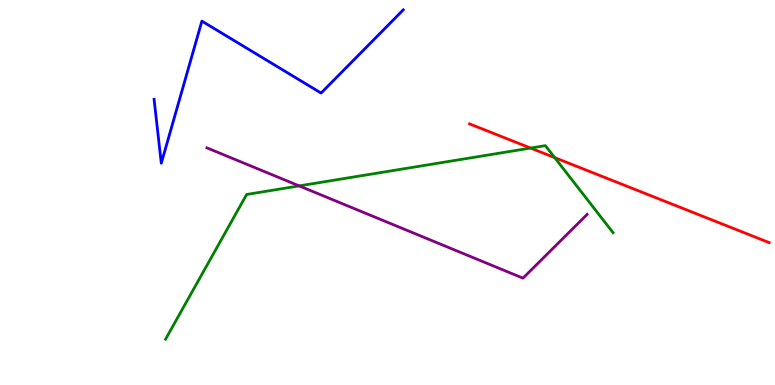[{'lines': ['blue', 'red'], 'intersections': []}, {'lines': ['green', 'red'], 'intersections': [{'x': 6.85, 'y': 6.15}, {'x': 7.16, 'y': 5.91}]}, {'lines': ['purple', 'red'], 'intersections': []}, {'lines': ['blue', 'green'], 'intersections': []}, {'lines': ['blue', 'purple'], 'intersections': []}, {'lines': ['green', 'purple'], 'intersections': [{'x': 3.86, 'y': 5.17}]}]